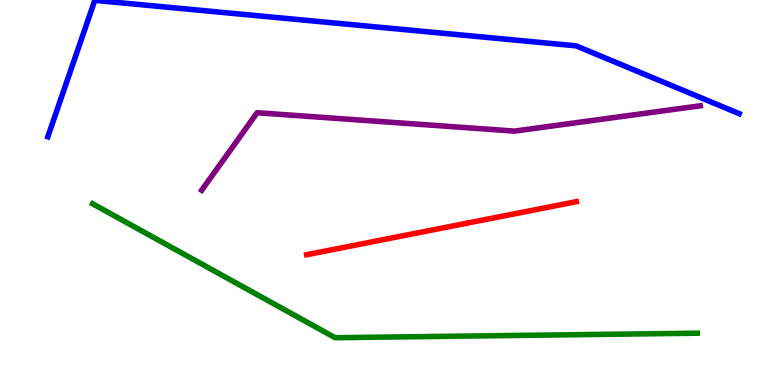[{'lines': ['blue', 'red'], 'intersections': []}, {'lines': ['green', 'red'], 'intersections': []}, {'lines': ['purple', 'red'], 'intersections': []}, {'lines': ['blue', 'green'], 'intersections': []}, {'lines': ['blue', 'purple'], 'intersections': []}, {'lines': ['green', 'purple'], 'intersections': []}]